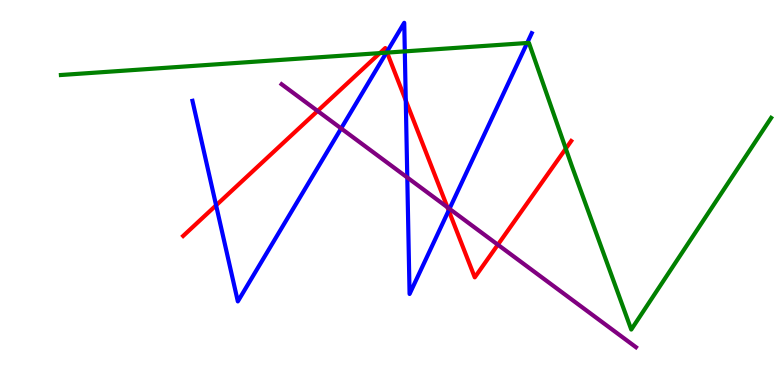[{'lines': ['blue', 'red'], 'intersections': [{'x': 2.79, 'y': 4.67}, {'x': 4.99, 'y': 8.65}, {'x': 5.24, 'y': 7.39}, {'x': 5.79, 'y': 4.53}]}, {'lines': ['green', 'red'], 'intersections': [{'x': 4.9, 'y': 8.62}, {'x': 4.99, 'y': 8.63}, {'x': 7.3, 'y': 6.14}]}, {'lines': ['purple', 'red'], 'intersections': [{'x': 4.1, 'y': 7.12}, {'x': 5.77, 'y': 4.62}, {'x': 6.42, 'y': 3.64}]}, {'lines': ['blue', 'green'], 'intersections': [{'x': 4.99, 'y': 8.63}, {'x': 5.22, 'y': 8.67}, {'x': 6.8, 'y': 8.88}]}, {'lines': ['blue', 'purple'], 'intersections': [{'x': 4.4, 'y': 6.66}, {'x': 5.26, 'y': 5.39}, {'x': 5.8, 'y': 4.58}]}, {'lines': ['green', 'purple'], 'intersections': []}]